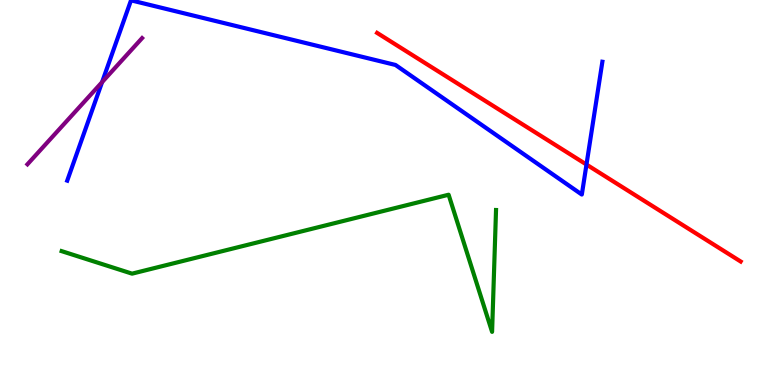[{'lines': ['blue', 'red'], 'intersections': [{'x': 7.57, 'y': 5.73}]}, {'lines': ['green', 'red'], 'intersections': []}, {'lines': ['purple', 'red'], 'intersections': []}, {'lines': ['blue', 'green'], 'intersections': []}, {'lines': ['blue', 'purple'], 'intersections': [{'x': 1.32, 'y': 7.87}]}, {'lines': ['green', 'purple'], 'intersections': []}]